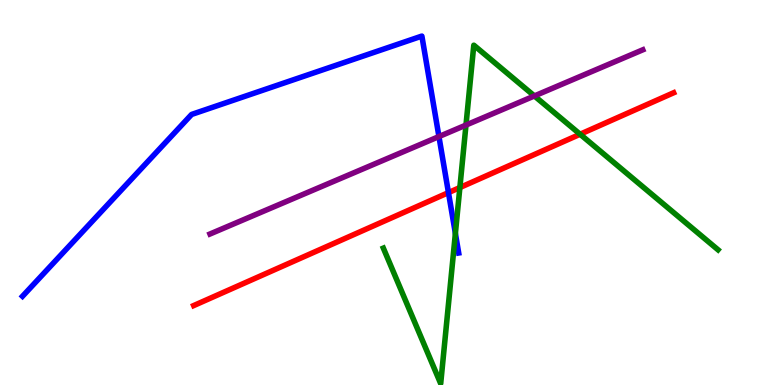[{'lines': ['blue', 'red'], 'intersections': [{'x': 5.79, 'y': 5.0}]}, {'lines': ['green', 'red'], 'intersections': [{'x': 5.93, 'y': 5.13}, {'x': 7.49, 'y': 6.51}]}, {'lines': ['purple', 'red'], 'intersections': []}, {'lines': ['blue', 'green'], 'intersections': [{'x': 5.88, 'y': 3.94}]}, {'lines': ['blue', 'purple'], 'intersections': [{'x': 5.66, 'y': 6.45}]}, {'lines': ['green', 'purple'], 'intersections': [{'x': 6.01, 'y': 6.75}, {'x': 6.9, 'y': 7.51}]}]